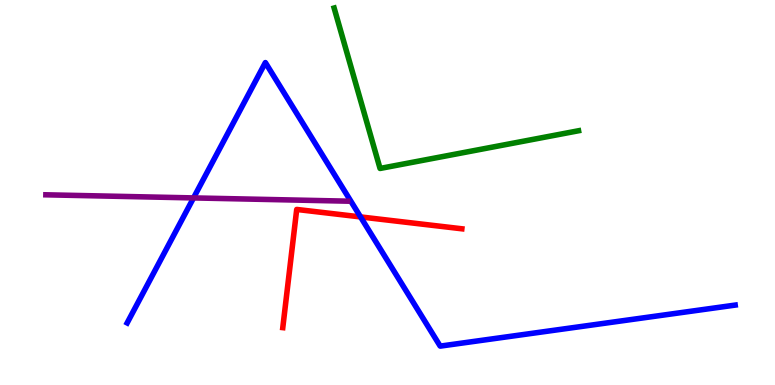[{'lines': ['blue', 'red'], 'intersections': [{'x': 4.65, 'y': 4.37}]}, {'lines': ['green', 'red'], 'intersections': []}, {'lines': ['purple', 'red'], 'intersections': []}, {'lines': ['blue', 'green'], 'intersections': []}, {'lines': ['blue', 'purple'], 'intersections': [{'x': 2.5, 'y': 4.86}]}, {'lines': ['green', 'purple'], 'intersections': []}]